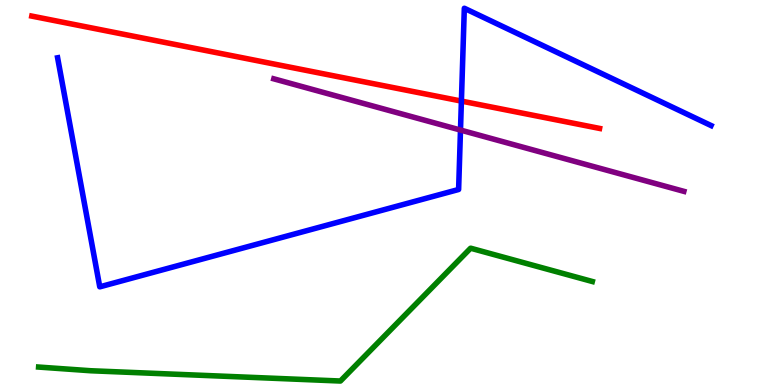[{'lines': ['blue', 'red'], 'intersections': [{'x': 5.95, 'y': 7.37}]}, {'lines': ['green', 'red'], 'intersections': []}, {'lines': ['purple', 'red'], 'intersections': []}, {'lines': ['blue', 'green'], 'intersections': []}, {'lines': ['blue', 'purple'], 'intersections': [{'x': 5.94, 'y': 6.62}]}, {'lines': ['green', 'purple'], 'intersections': []}]